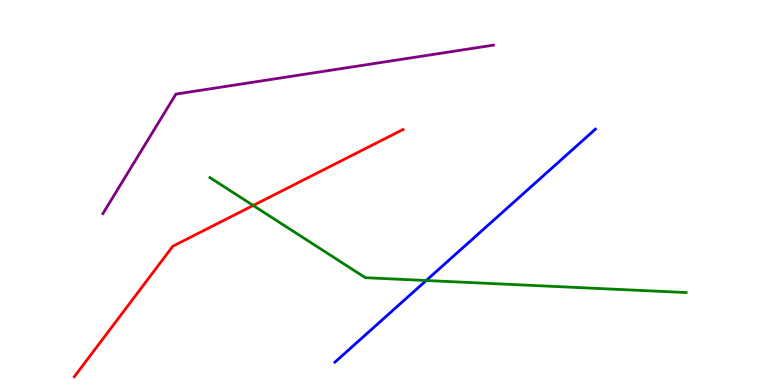[{'lines': ['blue', 'red'], 'intersections': []}, {'lines': ['green', 'red'], 'intersections': [{'x': 3.27, 'y': 4.66}]}, {'lines': ['purple', 'red'], 'intersections': []}, {'lines': ['blue', 'green'], 'intersections': [{'x': 5.5, 'y': 2.71}]}, {'lines': ['blue', 'purple'], 'intersections': []}, {'lines': ['green', 'purple'], 'intersections': []}]